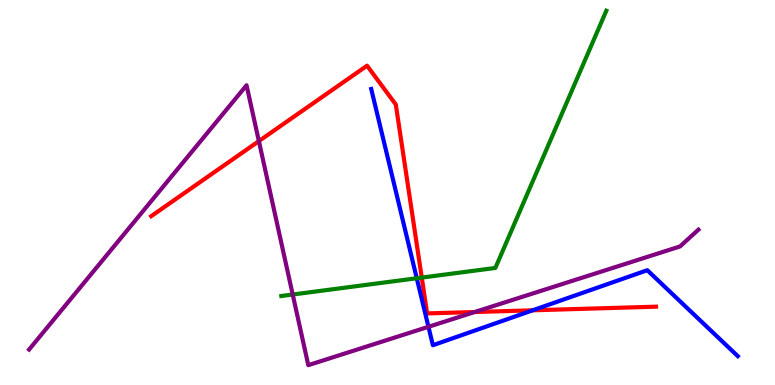[{'lines': ['blue', 'red'], 'intersections': [{'x': 6.87, 'y': 1.94}]}, {'lines': ['green', 'red'], 'intersections': [{'x': 5.44, 'y': 2.79}]}, {'lines': ['purple', 'red'], 'intersections': [{'x': 3.34, 'y': 6.33}, {'x': 6.13, 'y': 1.9}]}, {'lines': ['blue', 'green'], 'intersections': [{'x': 5.38, 'y': 2.77}]}, {'lines': ['blue', 'purple'], 'intersections': [{'x': 5.53, 'y': 1.51}]}, {'lines': ['green', 'purple'], 'intersections': [{'x': 3.78, 'y': 2.35}]}]